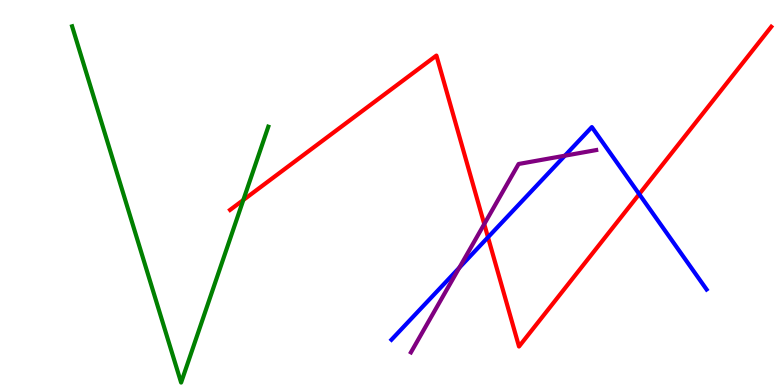[{'lines': ['blue', 'red'], 'intersections': [{'x': 6.3, 'y': 3.84}, {'x': 8.25, 'y': 4.96}]}, {'lines': ['green', 'red'], 'intersections': [{'x': 3.14, 'y': 4.81}]}, {'lines': ['purple', 'red'], 'intersections': [{'x': 6.25, 'y': 4.18}]}, {'lines': ['blue', 'green'], 'intersections': []}, {'lines': ['blue', 'purple'], 'intersections': [{'x': 5.93, 'y': 3.05}, {'x': 7.29, 'y': 5.96}]}, {'lines': ['green', 'purple'], 'intersections': []}]